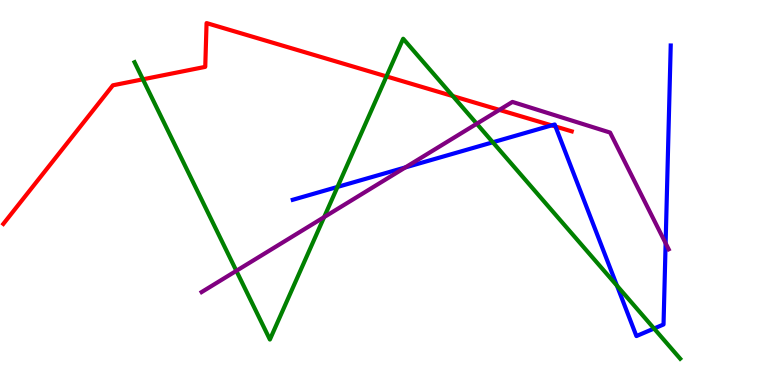[{'lines': ['blue', 'red'], 'intersections': [{'x': 7.12, 'y': 6.74}, {'x': 7.17, 'y': 6.71}]}, {'lines': ['green', 'red'], 'intersections': [{'x': 1.84, 'y': 7.94}, {'x': 4.99, 'y': 8.02}, {'x': 5.84, 'y': 7.5}]}, {'lines': ['purple', 'red'], 'intersections': [{'x': 6.44, 'y': 7.15}]}, {'lines': ['blue', 'green'], 'intersections': [{'x': 4.35, 'y': 5.14}, {'x': 6.36, 'y': 6.3}, {'x': 7.96, 'y': 2.58}, {'x': 8.44, 'y': 1.47}]}, {'lines': ['blue', 'purple'], 'intersections': [{'x': 5.23, 'y': 5.65}, {'x': 8.59, 'y': 3.68}]}, {'lines': ['green', 'purple'], 'intersections': [{'x': 3.05, 'y': 2.97}, {'x': 4.18, 'y': 4.36}, {'x': 6.15, 'y': 6.79}]}]